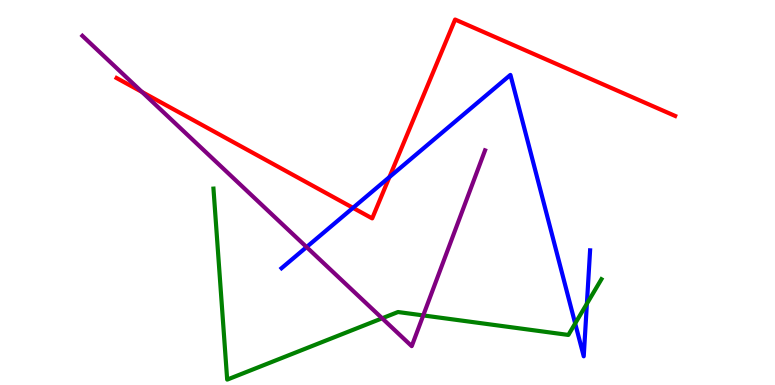[{'lines': ['blue', 'red'], 'intersections': [{'x': 4.55, 'y': 4.6}, {'x': 5.02, 'y': 5.4}]}, {'lines': ['green', 'red'], 'intersections': []}, {'lines': ['purple', 'red'], 'intersections': [{'x': 1.83, 'y': 7.61}]}, {'lines': ['blue', 'green'], 'intersections': [{'x': 7.42, 'y': 1.6}, {'x': 7.57, 'y': 2.11}]}, {'lines': ['blue', 'purple'], 'intersections': [{'x': 3.96, 'y': 3.58}]}, {'lines': ['green', 'purple'], 'intersections': [{'x': 4.93, 'y': 1.73}, {'x': 5.46, 'y': 1.81}]}]